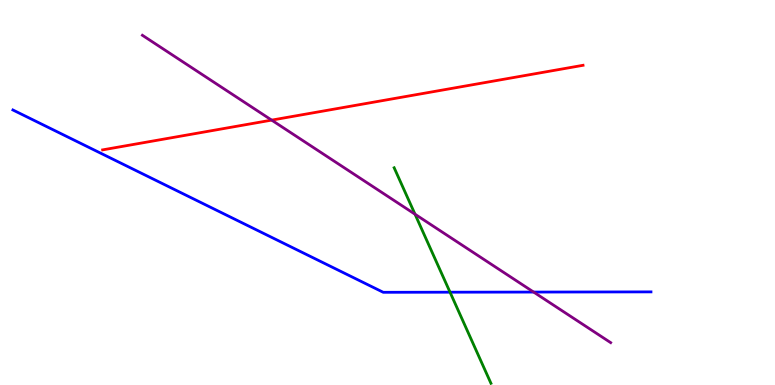[{'lines': ['blue', 'red'], 'intersections': []}, {'lines': ['green', 'red'], 'intersections': []}, {'lines': ['purple', 'red'], 'intersections': [{'x': 3.51, 'y': 6.88}]}, {'lines': ['blue', 'green'], 'intersections': [{'x': 5.81, 'y': 2.41}]}, {'lines': ['blue', 'purple'], 'intersections': [{'x': 6.89, 'y': 2.41}]}, {'lines': ['green', 'purple'], 'intersections': [{'x': 5.36, 'y': 4.44}]}]